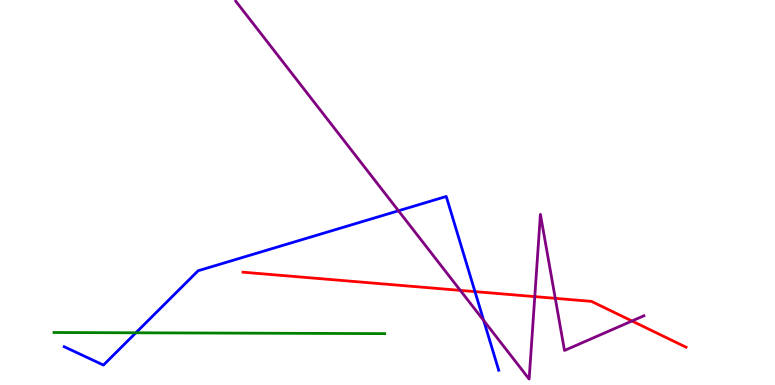[{'lines': ['blue', 'red'], 'intersections': [{'x': 6.13, 'y': 2.43}]}, {'lines': ['green', 'red'], 'intersections': []}, {'lines': ['purple', 'red'], 'intersections': [{'x': 5.94, 'y': 2.46}, {'x': 6.9, 'y': 2.3}, {'x': 7.16, 'y': 2.25}, {'x': 8.15, 'y': 1.66}]}, {'lines': ['blue', 'green'], 'intersections': [{'x': 1.75, 'y': 1.36}]}, {'lines': ['blue', 'purple'], 'intersections': [{'x': 5.14, 'y': 4.53}, {'x': 6.24, 'y': 1.67}]}, {'lines': ['green', 'purple'], 'intersections': []}]